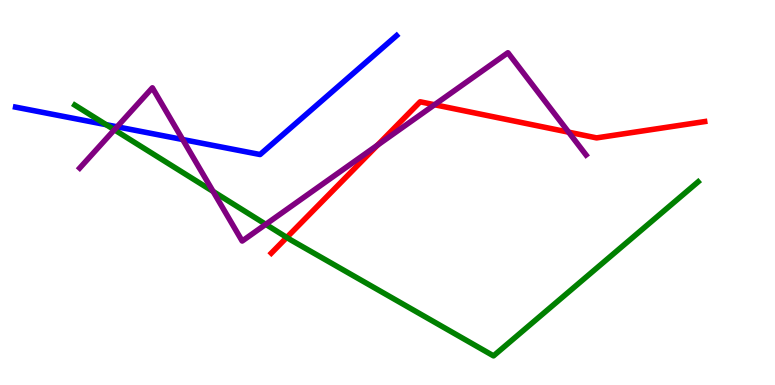[{'lines': ['blue', 'red'], 'intersections': []}, {'lines': ['green', 'red'], 'intersections': [{'x': 3.7, 'y': 3.83}]}, {'lines': ['purple', 'red'], 'intersections': [{'x': 4.87, 'y': 6.23}, {'x': 5.61, 'y': 7.28}, {'x': 7.34, 'y': 6.57}]}, {'lines': ['blue', 'green'], 'intersections': [{'x': 1.37, 'y': 6.76}]}, {'lines': ['blue', 'purple'], 'intersections': [{'x': 1.51, 'y': 6.71}, {'x': 2.36, 'y': 6.38}]}, {'lines': ['green', 'purple'], 'intersections': [{'x': 1.48, 'y': 6.63}, {'x': 2.75, 'y': 5.03}, {'x': 3.43, 'y': 4.17}]}]